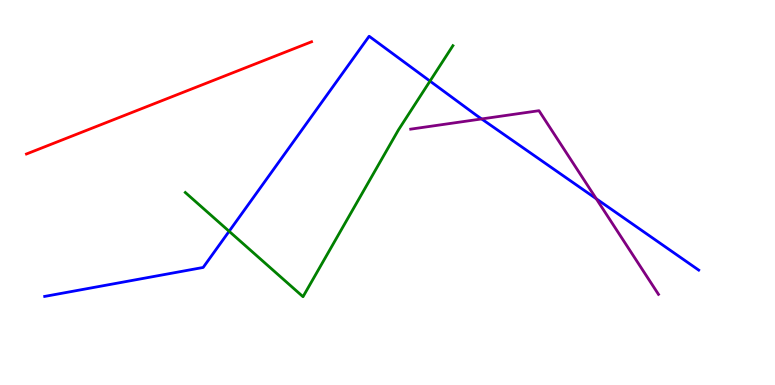[{'lines': ['blue', 'red'], 'intersections': []}, {'lines': ['green', 'red'], 'intersections': []}, {'lines': ['purple', 'red'], 'intersections': []}, {'lines': ['blue', 'green'], 'intersections': [{'x': 2.96, 'y': 3.99}, {'x': 5.55, 'y': 7.89}]}, {'lines': ['blue', 'purple'], 'intersections': [{'x': 6.21, 'y': 6.91}, {'x': 7.69, 'y': 4.84}]}, {'lines': ['green', 'purple'], 'intersections': []}]